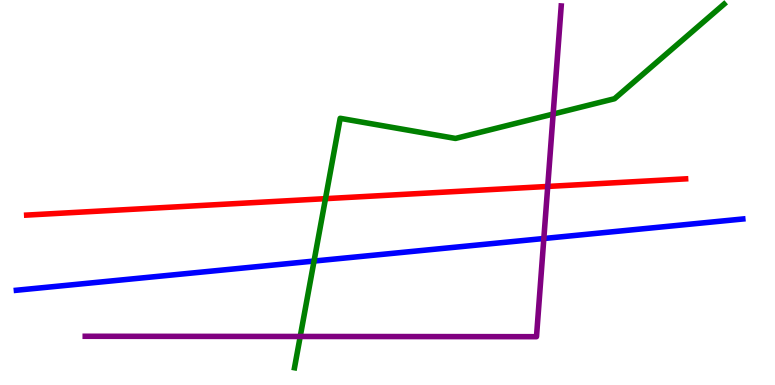[{'lines': ['blue', 'red'], 'intersections': []}, {'lines': ['green', 'red'], 'intersections': [{'x': 4.2, 'y': 4.84}]}, {'lines': ['purple', 'red'], 'intersections': [{'x': 7.07, 'y': 5.16}]}, {'lines': ['blue', 'green'], 'intersections': [{'x': 4.05, 'y': 3.22}]}, {'lines': ['blue', 'purple'], 'intersections': [{'x': 7.02, 'y': 3.8}]}, {'lines': ['green', 'purple'], 'intersections': [{'x': 3.87, 'y': 1.26}, {'x': 7.14, 'y': 7.04}]}]